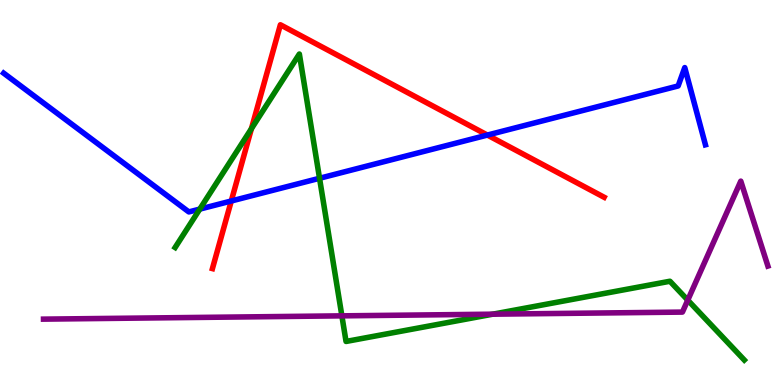[{'lines': ['blue', 'red'], 'intersections': [{'x': 2.98, 'y': 4.78}, {'x': 6.29, 'y': 6.49}]}, {'lines': ['green', 'red'], 'intersections': [{'x': 3.24, 'y': 6.66}]}, {'lines': ['purple', 'red'], 'intersections': []}, {'lines': ['blue', 'green'], 'intersections': [{'x': 2.58, 'y': 4.57}, {'x': 4.12, 'y': 5.37}]}, {'lines': ['blue', 'purple'], 'intersections': []}, {'lines': ['green', 'purple'], 'intersections': [{'x': 4.41, 'y': 1.8}, {'x': 6.36, 'y': 1.84}, {'x': 8.87, 'y': 2.2}]}]